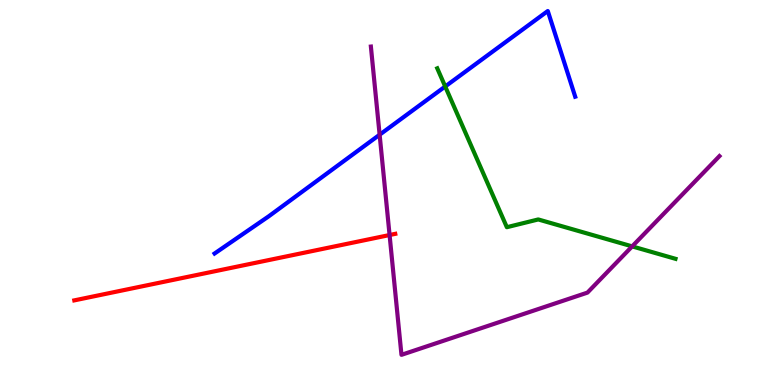[{'lines': ['blue', 'red'], 'intersections': []}, {'lines': ['green', 'red'], 'intersections': []}, {'lines': ['purple', 'red'], 'intersections': [{'x': 5.03, 'y': 3.9}]}, {'lines': ['blue', 'green'], 'intersections': [{'x': 5.74, 'y': 7.75}]}, {'lines': ['blue', 'purple'], 'intersections': [{'x': 4.9, 'y': 6.5}]}, {'lines': ['green', 'purple'], 'intersections': [{'x': 8.16, 'y': 3.6}]}]